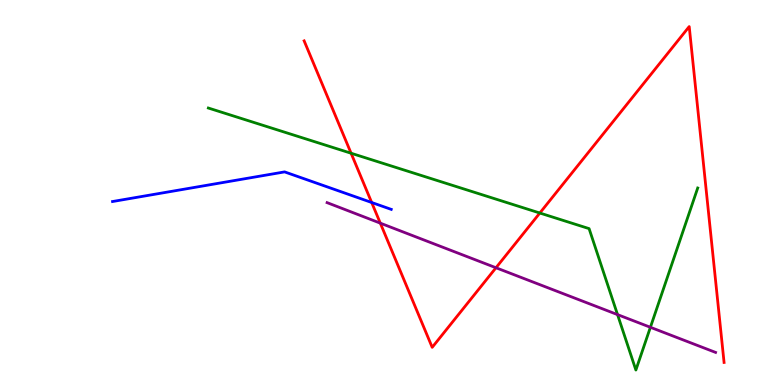[{'lines': ['blue', 'red'], 'intersections': [{'x': 4.8, 'y': 4.74}]}, {'lines': ['green', 'red'], 'intersections': [{'x': 4.53, 'y': 6.02}, {'x': 6.97, 'y': 4.47}]}, {'lines': ['purple', 'red'], 'intersections': [{'x': 4.91, 'y': 4.2}, {'x': 6.4, 'y': 3.05}]}, {'lines': ['blue', 'green'], 'intersections': []}, {'lines': ['blue', 'purple'], 'intersections': []}, {'lines': ['green', 'purple'], 'intersections': [{'x': 7.97, 'y': 1.83}, {'x': 8.39, 'y': 1.5}]}]